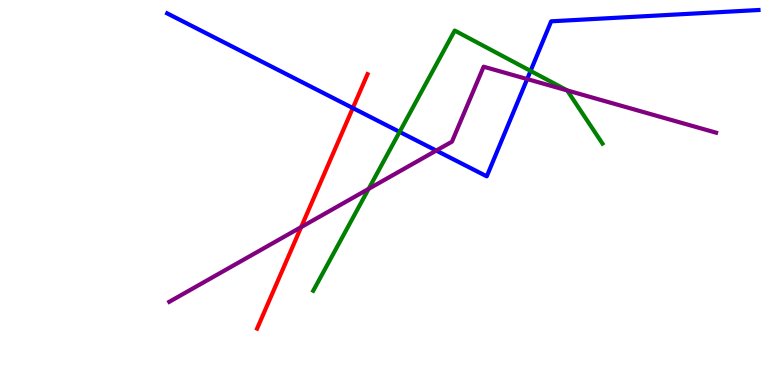[{'lines': ['blue', 'red'], 'intersections': [{'x': 4.55, 'y': 7.19}]}, {'lines': ['green', 'red'], 'intersections': []}, {'lines': ['purple', 'red'], 'intersections': [{'x': 3.89, 'y': 4.1}]}, {'lines': ['blue', 'green'], 'intersections': [{'x': 5.16, 'y': 6.57}, {'x': 6.85, 'y': 8.16}]}, {'lines': ['blue', 'purple'], 'intersections': [{'x': 5.63, 'y': 6.09}, {'x': 6.8, 'y': 7.95}]}, {'lines': ['green', 'purple'], 'intersections': [{'x': 4.76, 'y': 5.09}, {'x': 7.32, 'y': 7.65}]}]